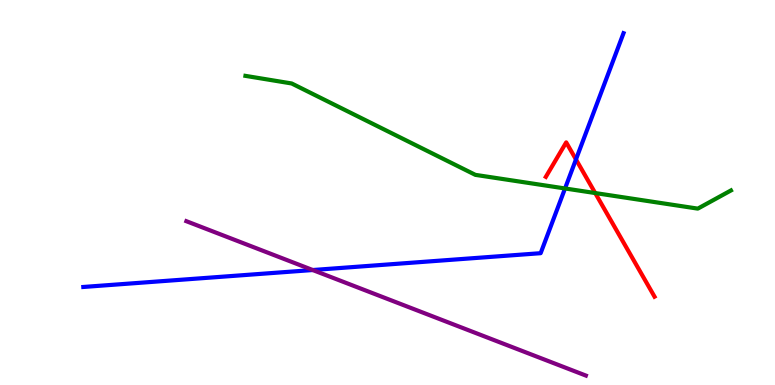[{'lines': ['blue', 'red'], 'intersections': [{'x': 7.43, 'y': 5.86}]}, {'lines': ['green', 'red'], 'intersections': [{'x': 7.68, 'y': 4.99}]}, {'lines': ['purple', 'red'], 'intersections': []}, {'lines': ['blue', 'green'], 'intersections': [{'x': 7.29, 'y': 5.1}]}, {'lines': ['blue', 'purple'], 'intersections': [{'x': 4.04, 'y': 2.99}]}, {'lines': ['green', 'purple'], 'intersections': []}]